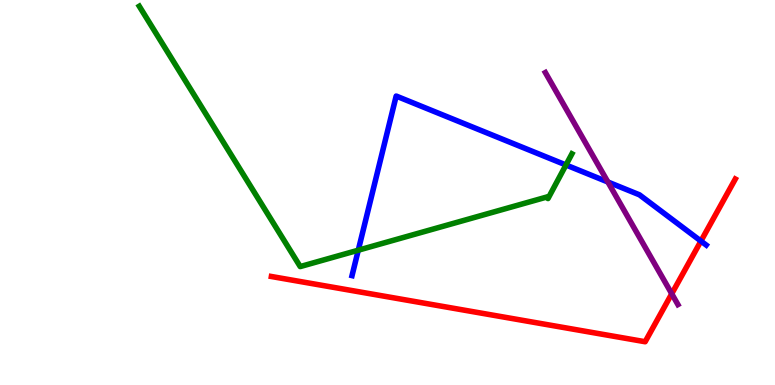[{'lines': ['blue', 'red'], 'intersections': [{'x': 9.04, 'y': 3.74}]}, {'lines': ['green', 'red'], 'intersections': []}, {'lines': ['purple', 'red'], 'intersections': [{'x': 8.67, 'y': 2.37}]}, {'lines': ['blue', 'green'], 'intersections': [{'x': 4.62, 'y': 3.5}, {'x': 7.3, 'y': 5.71}]}, {'lines': ['blue', 'purple'], 'intersections': [{'x': 7.84, 'y': 5.27}]}, {'lines': ['green', 'purple'], 'intersections': []}]